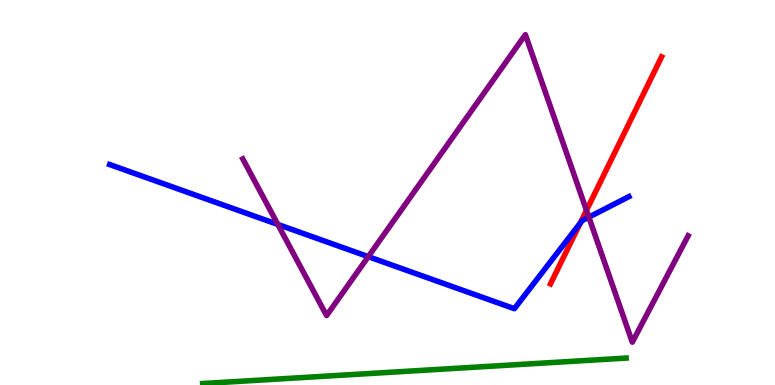[{'lines': ['blue', 'red'], 'intersections': [{'x': 7.49, 'y': 4.21}]}, {'lines': ['green', 'red'], 'intersections': []}, {'lines': ['purple', 'red'], 'intersections': [{'x': 7.57, 'y': 4.54}]}, {'lines': ['blue', 'green'], 'intersections': []}, {'lines': ['blue', 'purple'], 'intersections': [{'x': 3.59, 'y': 4.17}, {'x': 4.75, 'y': 3.33}, {'x': 7.6, 'y': 4.36}]}, {'lines': ['green', 'purple'], 'intersections': []}]